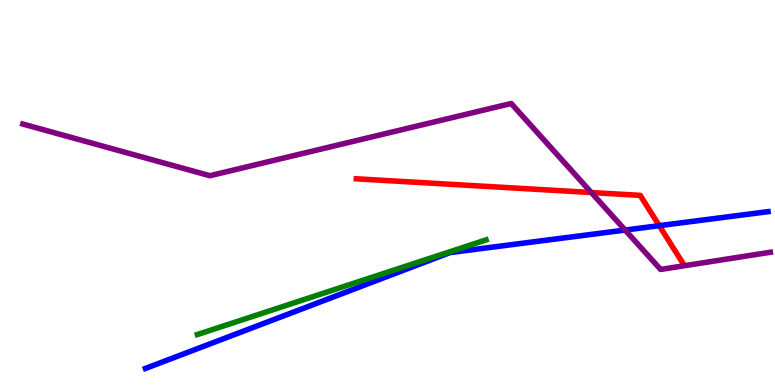[{'lines': ['blue', 'red'], 'intersections': [{'x': 8.51, 'y': 4.14}]}, {'lines': ['green', 'red'], 'intersections': []}, {'lines': ['purple', 'red'], 'intersections': [{'x': 7.63, 'y': 5.0}]}, {'lines': ['blue', 'green'], 'intersections': []}, {'lines': ['blue', 'purple'], 'intersections': [{'x': 8.07, 'y': 4.02}]}, {'lines': ['green', 'purple'], 'intersections': []}]